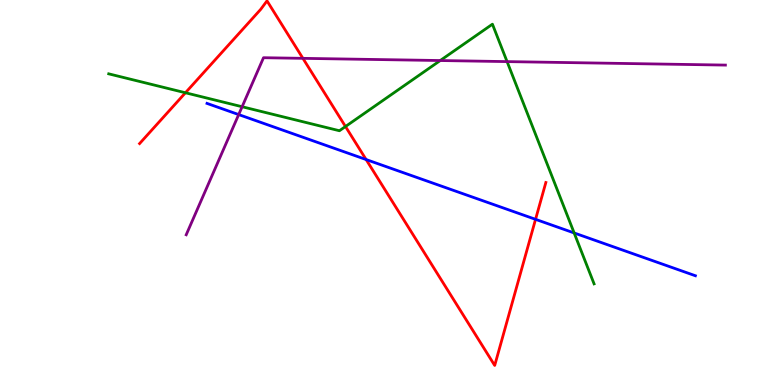[{'lines': ['blue', 'red'], 'intersections': [{'x': 4.72, 'y': 5.86}, {'x': 6.91, 'y': 4.3}]}, {'lines': ['green', 'red'], 'intersections': [{'x': 2.39, 'y': 7.59}, {'x': 4.46, 'y': 6.71}]}, {'lines': ['purple', 'red'], 'intersections': [{'x': 3.91, 'y': 8.48}]}, {'lines': ['blue', 'green'], 'intersections': [{'x': 7.41, 'y': 3.95}]}, {'lines': ['blue', 'purple'], 'intersections': [{'x': 3.08, 'y': 7.02}]}, {'lines': ['green', 'purple'], 'intersections': [{'x': 3.12, 'y': 7.23}, {'x': 5.68, 'y': 8.43}, {'x': 6.54, 'y': 8.4}]}]